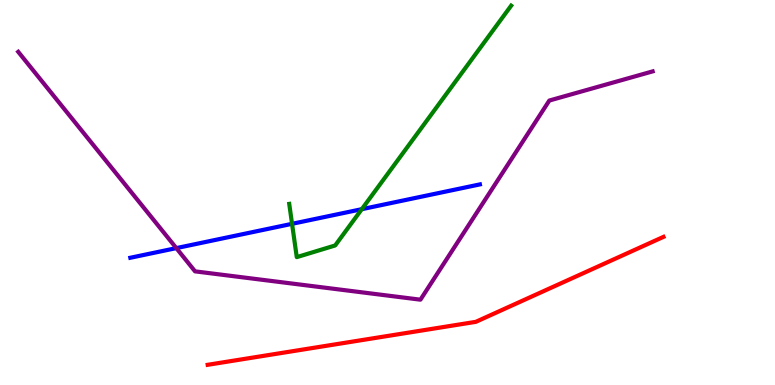[{'lines': ['blue', 'red'], 'intersections': []}, {'lines': ['green', 'red'], 'intersections': []}, {'lines': ['purple', 'red'], 'intersections': []}, {'lines': ['blue', 'green'], 'intersections': [{'x': 3.77, 'y': 4.19}, {'x': 4.67, 'y': 4.57}]}, {'lines': ['blue', 'purple'], 'intersections': [{'x': 2.28, 'y': 3.56}]}, {'lines': ['green', 'purple'], 'intersections': []}]